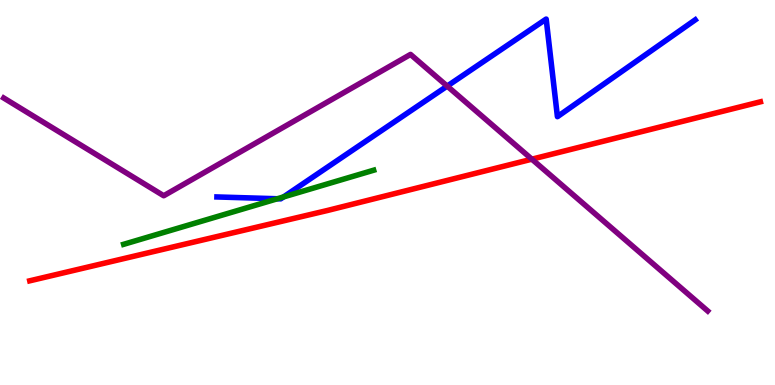[{'lines': ['blue', 'red'], 'intersections': []}, {'lines': ['green', 'red'], 'intersections': []}, {'lines': ['purple', 'red'], 'intersections': [{'x': 6.86, 'y': 5.87}]}, {'lines': ['blue', 'green'], 'intersections': [{'x': 3.58, 'y': 4.84}, {'x': 3.66, 'y': 4.88}]}, {'lines': ['blue', 'purple'], 'intersections': [{'x': 5.77, 'y': 7.76}]}, {'lines': ['green', 'purple'], 'intersections': []}]